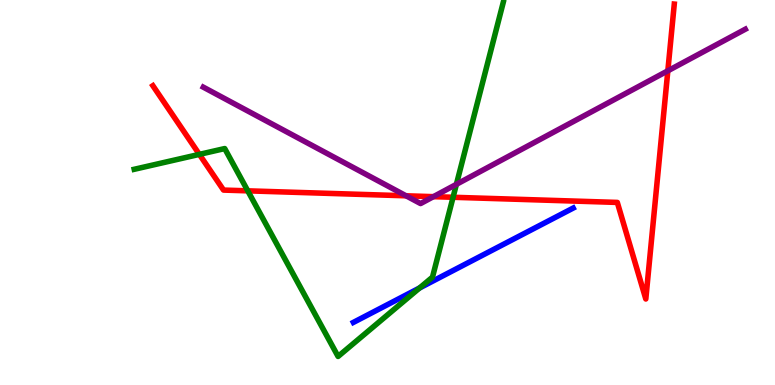[{'lines': ['blue', 'red'], 'intersections': []}, {'lines': ['green', 'red'], 'intersections': [{'x': 2.57, 'y': 5.99}, {'x': 3.2, 'y': 5.04}, {'x': 5.85, 'y': 4.88}]}, {'lines': ['purple', 'red'], 'intersections': [{'x': 5.24, 'y': 4.91}, {'x': 5.59, 'y': 4.89}, {'x': 8.62, 'y': 8.16}]}, {'lines': ['blue', 'green'], 'intersections': [{'x': 5.41, 'y': 2.52}]}, {'lines': ['blue', 'purple'], 'intersections': []}, {'lines': ['green', 'purple'], 'intersections': [{'x': 5.89, 'y': 5.21}]}]